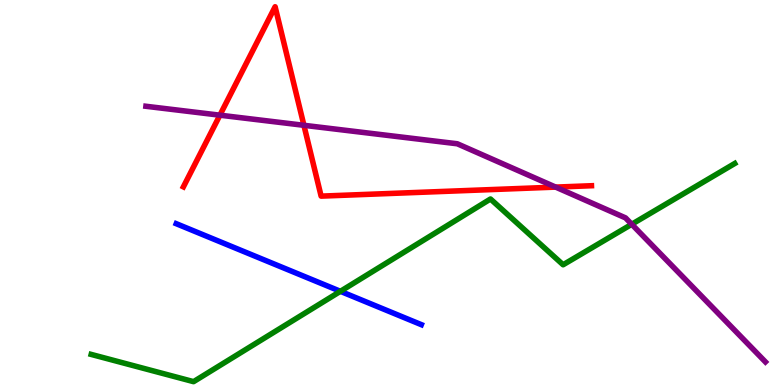[{'lines': ['blue', 'red'], 'intersections': []}, {'lines': ['green', 'red'], 'intersections': []}, {'lines': ['purple', 'red'], 'intersections': [{'x': 2.84, 'y': 7.01}, {'x': 3.92, 'y': 6.75}, {'x': 7.17, 'y': 5.14}]}, {'lines': ['blue', 'green'], 'intersections': [{'x': 4.39, 'y': 2.43}]}, {'lines': ['blue', 'purple'], 'intersections': []}, {'lines': ['green', 'purple'], 'intersections': [{'x': 8.15, 'y': 4.17}]}]